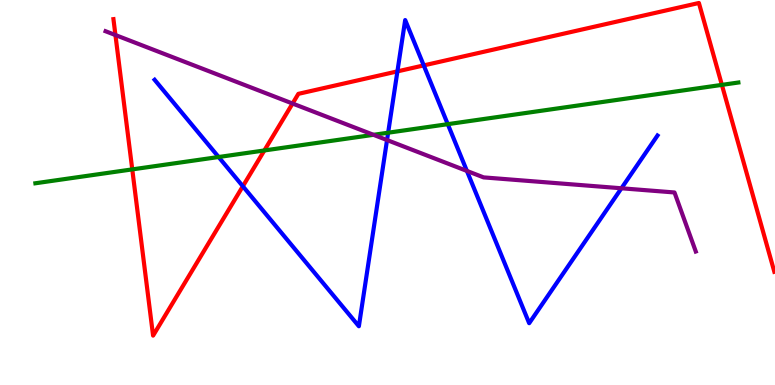[{'lines': ['blue', 'red'], 'intersections': [{'x': 3.13, 'y': 5.16}, {'x': 5.13, 'y': 8.15}, {'x': 5.47, 'y': 8.3}]}, {'lines': ['green', 'red'], 'intersections': [{'x': 1.71, 'y': 5.6}, {'x': 3.41, 'y': 6.09}, {'x': 9.31, 'y': 7.8}]}, {'lines': ['purple', 'red'], 'intersections': [{'x': 1.49, 'y': 9.09}, {'x': 3.77, 'y': 7.31}]}, {'lines': ['blue', 'green'], 'intersections': [{'x': 2.82, 'y': 5.92}, {'x': 5.01, 'y': 6.55}, {'x': 5.78, 'y': 6.77}]}, {'lines': ['blue', 'purple'], 'intersections': [{'x': 4.99, 'y': 6.36}, {'x': 6.02, 'y': 5.56}, {'x': 8.02, 'y': 5.11}]}, {'lines': ['green', 'purple'], 'intersections': [{'x': 4.82, 'y': 6.5}]}]